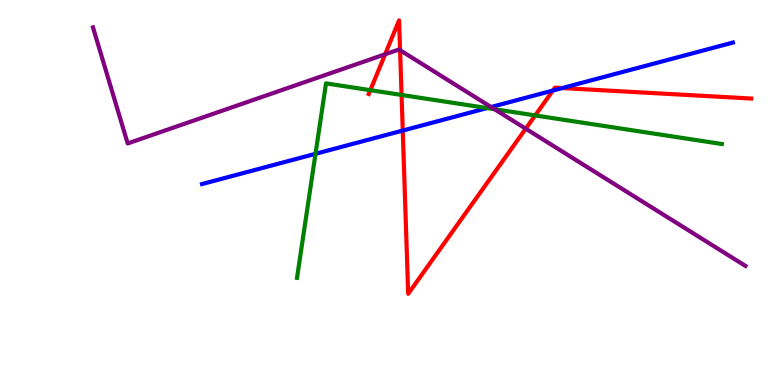[{'lines': ['blue', 'red'], 'intersections': [{'x': 5.2, 'y': 6.61}, {'x': 7.13, 'y': 7.65}, {'x': 7.25, 'y': 7.71}]}, {'lines': ['green', 'red'], 'intersections': [{'x': 4.78, 'y': 7.66}, {'x': 5.18, 'y': 7.53}, {'x': 6.91, 'y': 7.0}]}, {'lines': ['purple', 'red'], 'intersections': [{'x': 4.97, 'y': 8.59}, {'x': 5.16, 'y': 8.7}, {'x': 6.78, 'y': 6.66}]}, {'lines': ['blue', 'green'], 'intersections': [{'x': 4.07, 'y': 6.0}, {'x': 6.29, 'y': 7.19}]}, {'lines': ['blue', 'purple'], 'intersections': [{'x': 6.34, 'y': 7.22}]}, {'lines': ['green', 'purple'], 'intersections': [{'x': 6.38, 'y': 7.16}]}]